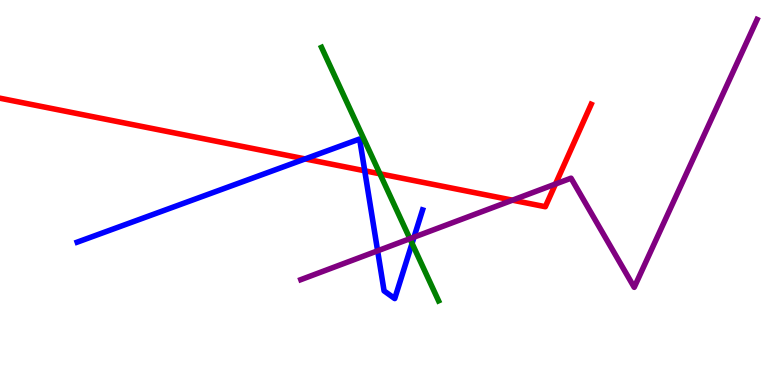[{'lines': ['blue', 'red'], 'intersections': [{'x': 3.94, 'y': 5.87}, {'x': 4.71, 'y': 5.56}]}, {'lines': ['green', 'red'], 'intersections': [{'x': 4.9, 'y': 5.49}]}, {'lines': ['purple', 'red'], 'intersections': [{'x': 6.61, 'y': 4.8}, {'x': 7.17, 'y': 5.22}]}, {'lines': ['blue', 'green'], 'intersections': [{'x': 5.32, 'y': 3.68}]}, {'lines': ['blue', 'purple'], 'intersections': [{'x': 4.87, 'y': 3.49}, {'x': 5.34, 'y': 3.84}]}, {'lines': ['green', 'purple'], 'intersections': [{'x': 5.29, 'y': 3.8}]}]